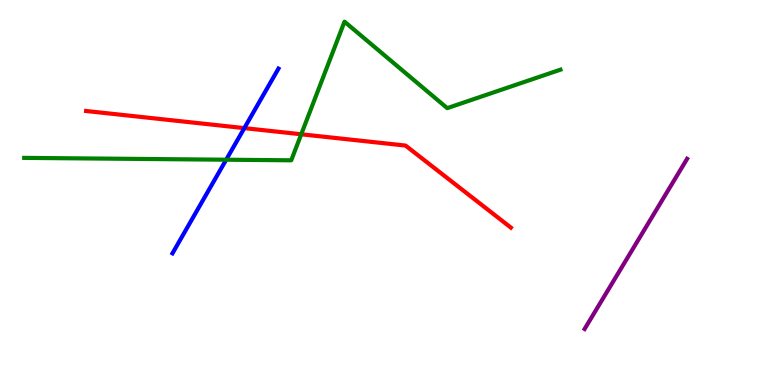[{'lines': ['blue', 'red'], 'intersections': [{'x': 3.15, 'y': 6.67}]}, {'lines': ['green', 'red'], 'intersections': [{'x': 3.89, 'y': 6.51}]}, {'lines': ['purple', 'red'], 'intersections': []}, {'lines': ['blue', 'green'], 'intersections': [{'x': 2.92, 'y': 5.85}]}, {'lines': ['blue', 'purple'], 'intersections': []}, {'lines': ['green', 'purple'], 'intersections': []}]